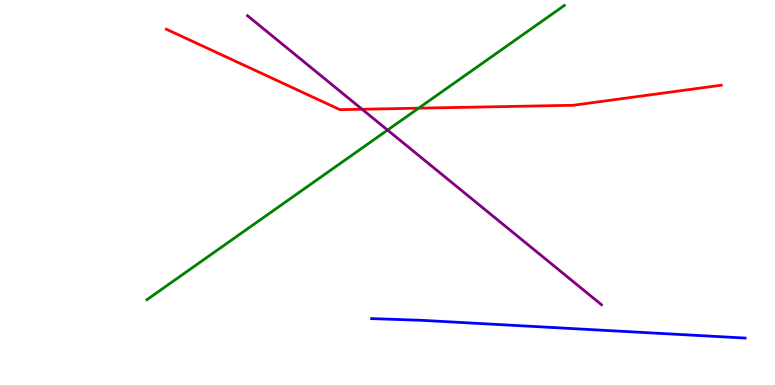[{'lines': ['blue', 'red'], 'intersections': []}, {'lines': ['green', 'red'], 'intersections': [{'x': 5.4, 'y': 7.19}]}, {'lines': ['purple', 'red'], 'intersections': [{'x': 4.67, 'y': 7.16}]}, {'lines': ['blue', 'green'], 'intersections': []}, {'lines': ['blue', 'purple'], 'intersections': []}, {'lines': ['green', 'purple'], 'intersections': [{'x': 5.0, 'y': 6.62}]}]